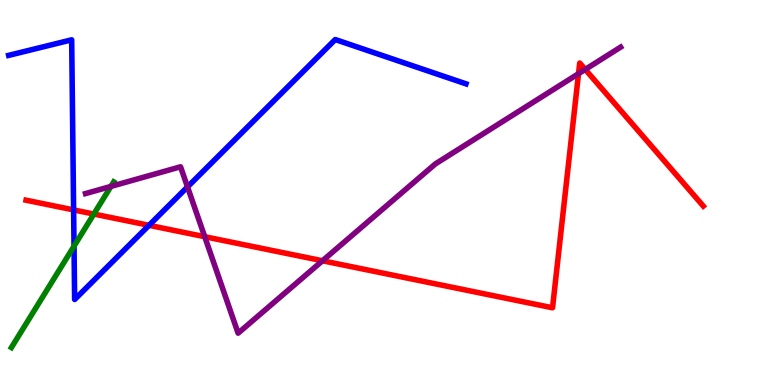[{'lines': ['blue', 'red'], 'intersections': [{'x': 0.95, 'y': 4.55}, {'x': 1.92, 'y': 4.15}]}, {'lines': ['green', 'red'], 'intersections': [{'x': 1.21, 'y': 4.44}]}, {'lines': ['purple', 'red'], 'intersections': [{'x': 2.64, 'y': 3.85}, {'x': 4.16, 'y': 3.23}, {'x': 7.46, 'y': 8.09}, {'x': 7.55, 'y': 8.2}]}, {'lines': ['blue', 'green'], 'intersections': [{'x': 0.955, 'y': 3.61}]}, {'lines': ['blue', 'purple'], 'intersections': [{'x': 2.42, 'y': 5.15}]}, {'lines': ['green', 'purple'], 'intersections': [{'x': 1.43, 'y': 5.16}]}]